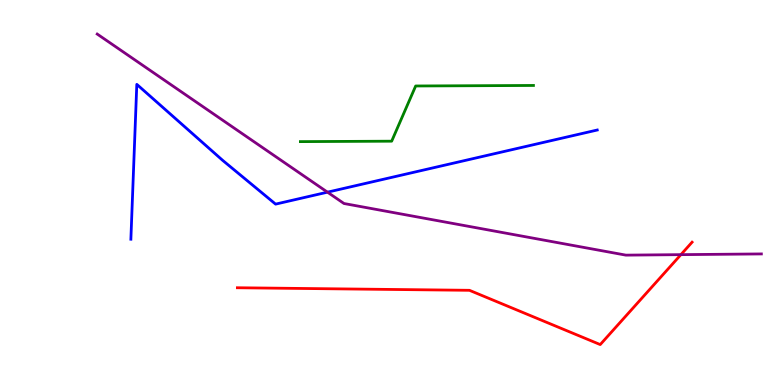[{'lines': ['blue', 'red'], 'intersections': []}, {'lines': ['green', 'red'], 'intersections': []}, {'lines': ['purple', 'red'], 'intersections': [{'x': 8.79, 'y': 3.39}]}, {'lines': ['blue', 'green'], 'intersections': []}, {'lines': ['blue', 'purple'], 'intersections': [{'x': 4.23, 'y': 5.01}]}, {'lines': ['green', 'purple'], 'intersections': []}]